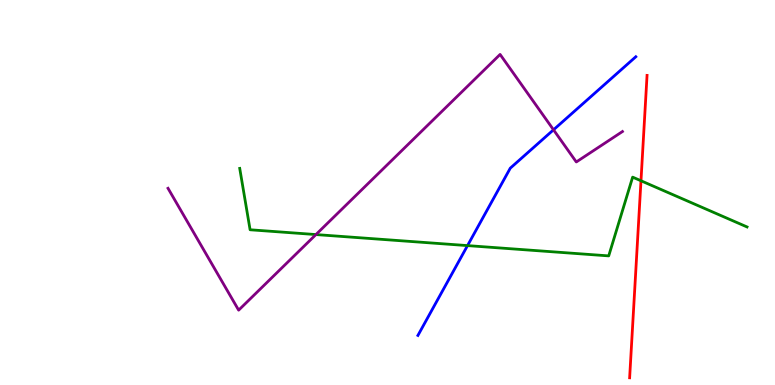[{'lines': ['blue', 'red'], 'intersections': []}, {'lines': ['green', 'red'], 'intersections': [{'x': 8.27, 'y': 5.3}]}, {'lines': ['purple', 'red'], 'intersections': []}, {'lines': ['blue', 'green'], 'intersections': [{'x': 6.03, 'y': 3.62}]}, {'lines': ['blue', 'purple'], 'intersections': [{'x': 7.14, 'y': 6.63}]}, {'lines': ['green', 'purple'], 'intersections': [{'x': 4.08, 'y': 3.91}]}]